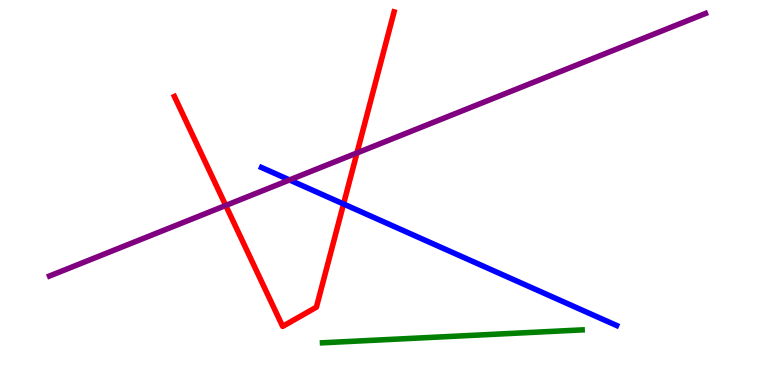[{'lines': ['blue', 'red'], 'intersections': [{'x': 4.43, 'y': 4.7}]}, {'lines': ['green', 'red'], 'intersections': []}, {'lines': ['purple', 'red'], 'intersections': [{'x': 2.91, 'y': 4.66}, {'x': 4.61, 'y': 6.03}]}, {'lines': ['blue', 'green'], 'intersections': []}, {'lines': ['blue', 'purple'], 'intersections': [{'x': 3.74, 'y': 5.33}]}, {'lines': ['green', 'purple'], 'intersections': []}]